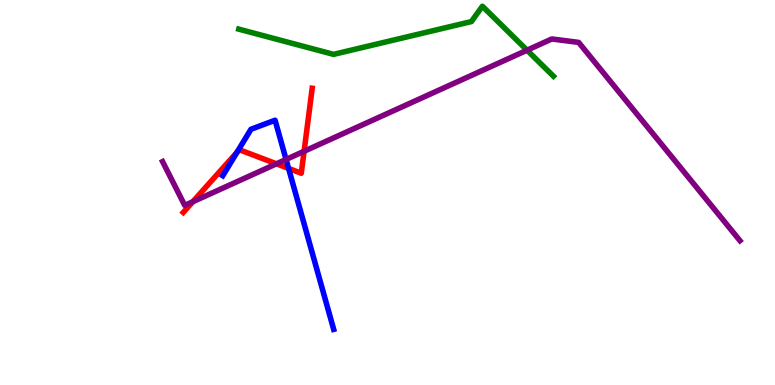[{'lines': ['blue', 'red'], 'intersections': [{'x': 3.06, 'y': 6.05}, {'x': 3.72, 'y': 5.63}]}, {'lines': ['green', 'red'], 'intersections': []}, {'lines': ['purple', 'red'], 'intersections': [{'x': 2.49, 'y': 4.76}, {'x': 3.57, 'y': 5.75}, {'x': 3.92, 'y': 6.07}]}, {'lines': ['blue', 'green'], 'intersections': []}, {'lines': ['blue', 'purple'], 'intersections': [{'x': 3.69, 'y': 5.86}]}, {'lines': ['green', 'purple'], 'intersections': [{'x': 6.8, 'y': 8.7}]}]